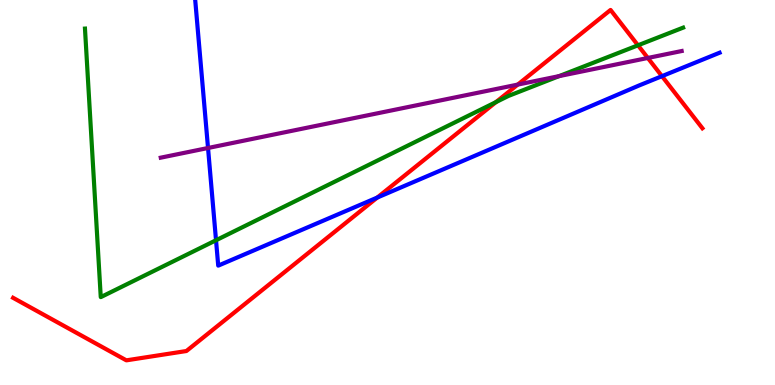[{'lines': ['blue', 'red'], 'intersections': [{'x': 4.87, 'y': 4.87}, {'x': 8.54, 'y': 8.02}]}, {'lines': ['green', 'red'], 'intersections': [{'x': 6.4, 'y': 7.35}, {'x': 8.23, 'y': 8.82}]}, {'lines': ['purple', 'red'], 'intersections': [{'x': 6.68, 'y': 7.8}, {'x': 8.36, 'y': 8.49}]}, {'lines': ['blue', 'green'], 'intersections': [{'x': 2.79, 'y': 3.76}]}, {'lines': ['blue', 'purple'], 'intersections': [{'x': 2.68, 'y': 6.16}]}, {'lines': ['green', 'purple'], 'intersections': [{'x': 7.21, 'y': 8.02}]}]